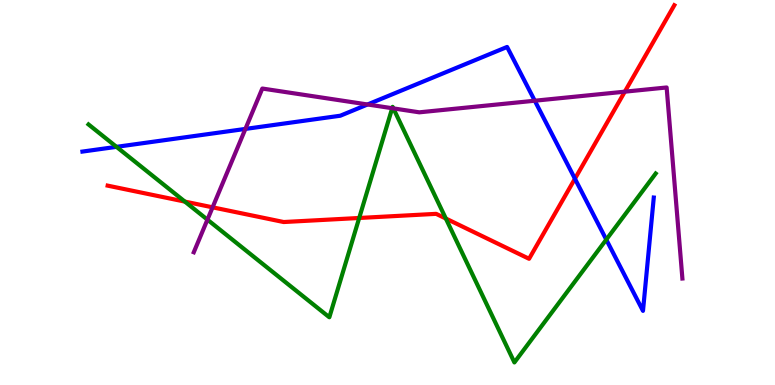[{'lines': ['blue', 'red'], 'intersections': [{'x': 7.42, 'y': 5.36}]}, {'lines': ['green', 'red'], 'intersections': [{'x': 2.39, 'y': 4.76}, {'x': 4.63, 'y': 4.34}, {'x': 5.75, 'y': 4.32}]}, {'lines': ['purple', 'red'], 'intersections': [{'x': 2.74, 'y': 4.61}, {'x': 8.06, 'y': 7.62}]}, {'lines': ['blue', 'green'], 'intersections': [{'x': 1.5, 'y': 6.19}, {'x': 7.82, 'y': 3.78}]}, {'lines': ['blue', 'purple'], 'intersections': [{'x': 3.17, 'y': 6.65}, {'x': 4.74, 'y': 7.29}, {'x': 6.9, 'y': 7.38}]}, {'lines': ['green', 'purple'], 'intersections': [{'x': 2.68, 'y': 4.29}, {'x': 5.06, 'y': 7.19}, {'x': 5.08, 'y': 7.18}]}]